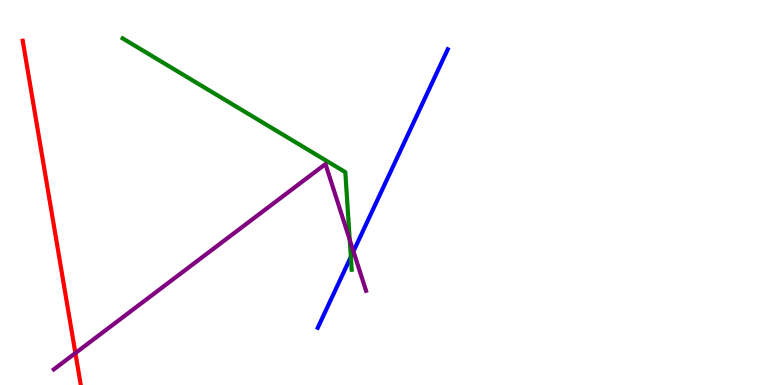[{'lines': ['blue', 'red'], 'intersections': []}, {'lines': ['green', 'red'], 'intersections': []}, {'lines': ['purple', 'red'], 'intersections': [{'x': 0.973, 'y': 0.829}]}, {'lines': ['blue', 'green'], 'intersections': [{'x': 4.53, 'y': 3.33}]}, {'lines': ['blue', 'purple'], 'intersections': [{'x': 4.56, 'y': 3.47}]}, {'lines': ['green', 'purple'], 'intersections': [{'x': 4.51, 'y': 3.77}]}]